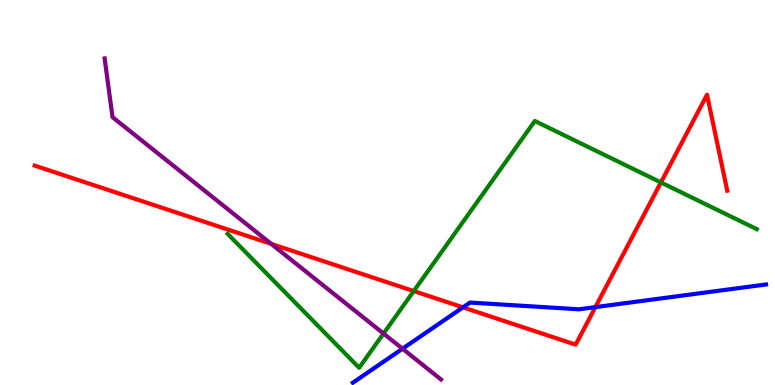[{'lines': ['blue', 'red'], 'intersections': [{'x': 5.97, 'y': 2.02}, {'x': 7.68, 'y': 2.02}]}, {'lines': ['green', 'red'], 'intersections': [{'x': 5.34, 'y': 2.44}, {'x': 8.53, 'y': 5.26}]}, {'lines': ['purple', 'red'], 'intersections': [{'x': 3.5, 'y': 3.66}]}, {'lines': ['blue', 'green'], 'intersections': []}, {'lines': ['blue', 'purple'], 'intersections': [{'x': 5.19, 'y': 0.942}]}, {'lines': ['green', 'purple'], 'intersections': [{'x': 4.95, 'y': 1.34}]}]